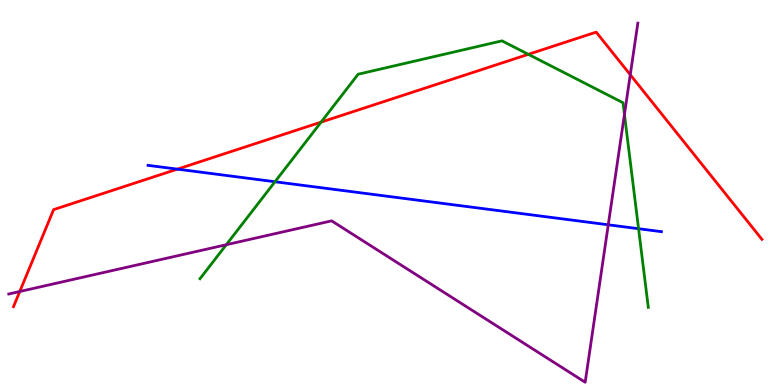[{'lines': ['blue', 'red'], 'intersections': [{'x': 2.29, 'y': 5.61}]}, {'lines': ['green', 'red'], 'intersections': [{'x': 4.14, 'y': 6.83}, {'x': 6.82, 'y': 8.59}]}, {'lines': ['purple', 'red'], 'intersections': [{'x': 0.255, 'y': 2.43}, {'x': 8.13, 'y': 8.06}]}, {'lines': ['blue', 'green'], 'intersections': [{'x': 3.55, 'y': 5.28}, {'x': 8.24, 'y': 4.06}]}, {'lines': ['blue', 'purple'], 'intersections': [{'x': 7.85, 'y': 4.16}]}, {'lines': ['green', 'purple'], 'intersections': [{'x': 2.92, 'y': 3.64}, {'x': 8.06, 'y': 7.03}]}]